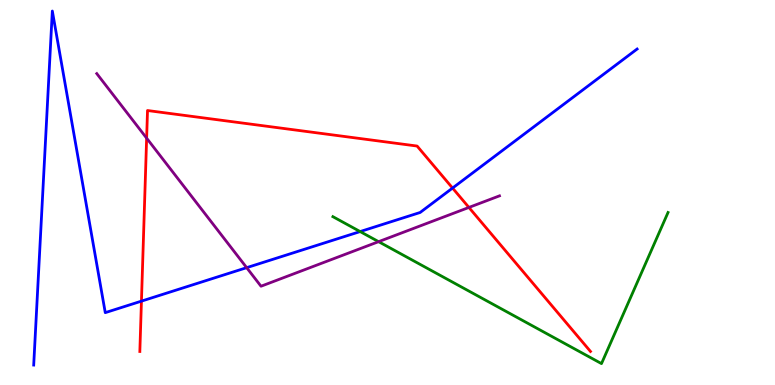[{'lines': ['blue', 'red'], 'intersections': [{'x': 1.83, 'y': 2.18}, {'x': 5.84, 'y': 5.12}]}, {'lines': ['green', 'red'], 'intersections': []}, {'lines': ['purple', 'red'], 'intersections': [{'x': 1.89, 'y': 6.41}, {'x': 6.05, 'y': 4.61}]}, {'lines': ['blue', 'green'], 'intersections': [{'x': 4.65, 'y': 3.99}]}, {'lines': ['blue', 'purple'], 'intersections': [{'x': 3.18, 'y': 3.05}]}, {'lines': ['green', 'purple'], 'intersections': [{'x': 4.89, 'y': 3.72}]}]